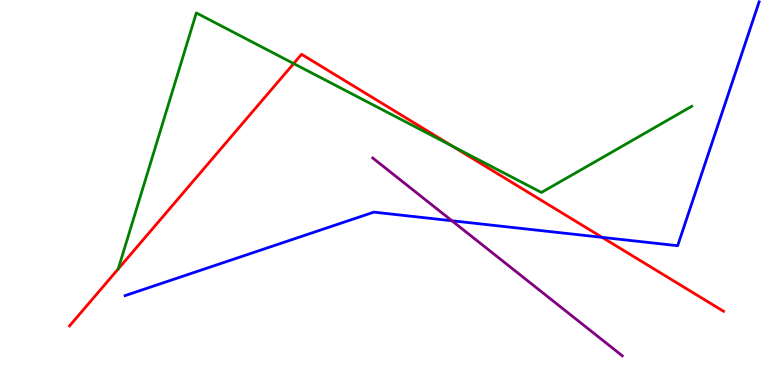[{'lines': ['blue', 'red'], 'intersections': [{'x': 7.77, 'y': 3.83}]}, {'lines': ['green', 'red'], 'intersections': [{'x': 3.79, 'y': 8.35}, {'x': 5.84, 'y': 6.21}]}, {'lines': ['purple', 'red'], 'intersections': []}, {'lines': ['blue', 'green'], 'intersections': []}, {'lines': ['blue', 'purple'], 'intersections': [{'x': 5.83, 'y': 4.27}]}, {'lines': ['green', 'purple'], 'intersections': []}]